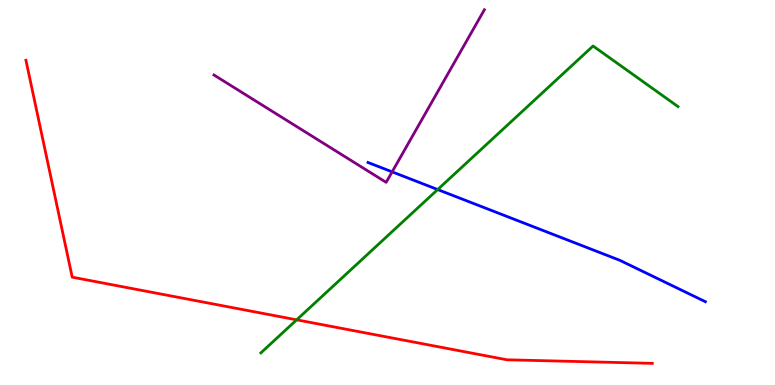[{'lines': ['blue', 'red'], 'intersections': []}, {'lines': ['green', 'red'], 'intersections': [{'x': 3.83, 'y': 1.69}]}, {'lines': ['purple', 'red'], 'intersections': []}, {'lines': ['blue', 'green'], 'intersections': [{'x': 5.65, 'y': 5.08}]}, {'lines': ['blue', 'purple'], 'intersections': [{'x': 5.06, 'y': 5.54}]}, {'lines': ['green', 'purple'], 'intersections': []}]